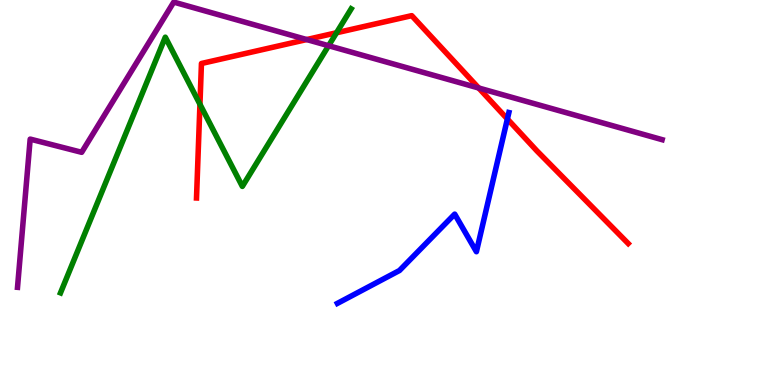[{'lines': ['blue', 'red'], 'intersections': [{'x': 6.55, 'y': 6.91}]}, {'lines': ['green', 'red'], 'intersections': [{'x': 2.58, 'y': 7.29}, {'x': 4.34, 'y': 9.15}]}, {'lines': ['purple', 'red'], 'intersections': [{'x': 3.96, 'y': 8.97}, {'x': 6.18, 'y': 7.71}]}, {'lines': ['blue', 'green'], 'intersections': []}, {'lines': ['blue', 'purple'], 'intersections': []}, {'lines': ['green', 'purple'], 'intersections': [{'x': 4.24, 'y': 8.81}]}]